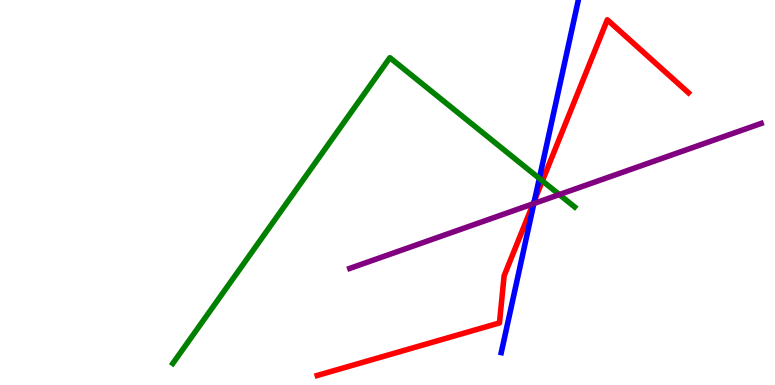[{'lines': ['blue', 'red'], 'intersections': [{'x': 6.9, 'y': 4.8}]}, {'lines': ['green', 'red'], 'intersections': [{'x': 7.0, 'y': 5.3}]}, {'lines': ['purple', 'red'], 'intersections': [{'x': 6.88, 'y': 4.71}]}, {'lines': ['blue', 'green'], 'intersections': [{'x': 6.96, 'y': 5.37}]}, {'lines': ['blue', 'purple'], 'intersections': [{'x': 6.89, 'y': 4.71}]}, {'lines': ['green', 'purple'], 'intersections': [{'x': 7.22, 'y': 4.95}]}]